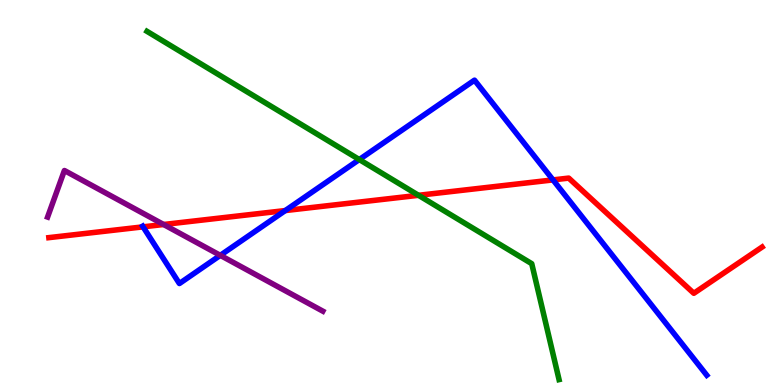[{'lines': ['blue', 'red'], 'intersections': [{'x': 1.85, 'y': 4.11}, {'x': 3.68, 'y': 4.53}, {'x': 7.14, 'y': 5.33}]}, {'lines': ['green', 'red'], 'intersections': [{'x': 5.4, 'y': 4.93}]}, {'lines': ['purple', 'red'], 'intersections': [{'x': 2.11, 'y': 4.17}]}, {'lines': ['blue', 'green'], 'intersections': [{'x': 4.64, 'y': 5.86}]}, {'lines': ['blue', 'purple'], 'intersections': [{'x': 2.84, 'y': 3.37}]}, {'lines': ['green', 'purple'], 'intersections': []}]